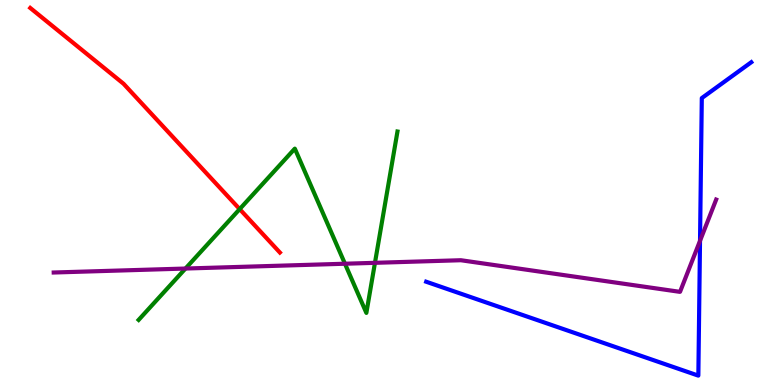[{'lines': ['blue', 'red'], 'intersections': []}, {'lines': ['green', 'red'], 'intersections': [{'x': 3.09, 'y': 4.57}]}, {'lines': ['purple', 'red'], 'intersections': []}, {'lines': ['blue', 'green'], 'intersections': []}, {'lines': ['blue', 'purple'], 'intersections': [{'x': 9.03, 'y': 3.75}]}, {'lines': ['green', 'purple'], 'intersections': [{'x': 2.39, 'y': 3.03}, {'x': 4.45, 'y': 3.15}, {'x': 4.84, 'y': 3.17}]}]